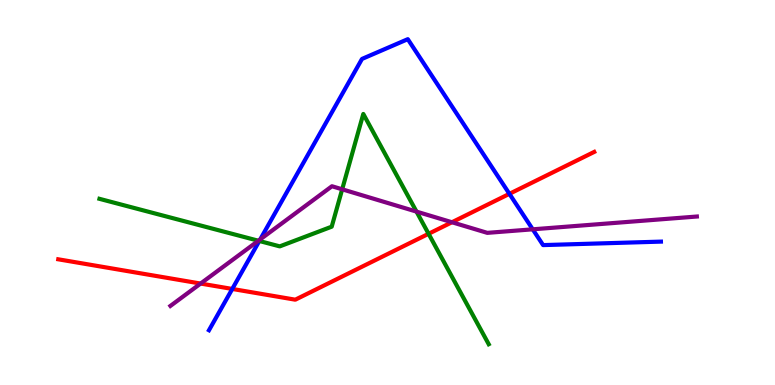[{'lines': ['blue', 'red'], 'intersections': [{'x': 3.0, 'y': 2.49}, {'x': 6.57, 'y': 4.97}]}, {'lines': ['green', 'red'], 'intersections': [{'x': 5.53, 'y': 3.93}]}, {'lines': ['purple', 'red'], 'intersections': [{'x': 2.59, 'y': 2.63}, {'x': 5.83, 'y': 4.23}]}, {'lines': ['blue', 'green'], 'intersections': [{'x': 3.35, 'y': 3.74}]}, {'lines': ['blue', 'purple'], 'intersections': [{'x': 3.36, 'y': 3.78}, {'x': 6.87, 'y': 4.04}]}, {'lines': ['green', 'purple'], 'intersections': [{'x': 3.33, 'y': 3.75}, {'x': 4.42, 'y': 5.08}, {'x': 5.37, 'y': 4.5}]}]